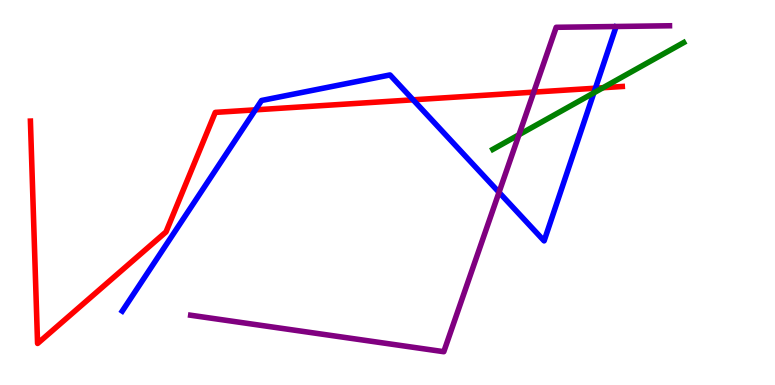[{'lines': ['blue', 'red'], 'intersections': [{'x': 3.3, 'y': 7.15}, {'x': 5.33, 'y': 7.41}, {'x': 7.68, 'y': 7.71}]}, {'lines': ['green', 'red'], 'intersections': [{'x': 7.78, 'y': 7.72}]}, {'lines': ['purple', 'red'], 'intersections': [{'x': 6.89, 'y': 7.61}]}, {'lines': ['blue', 'green'], 'intersections': [{'x': 7.66, 'y': 7.59}]}, {'lines': ['blue', 'purple'], 'intersections': [{'x': 6.44, 'y': 5.0}]}, {'lines': ['green', 'purple'], 'intersections': [{'x': 6.7, 'y': 6.5}]}]